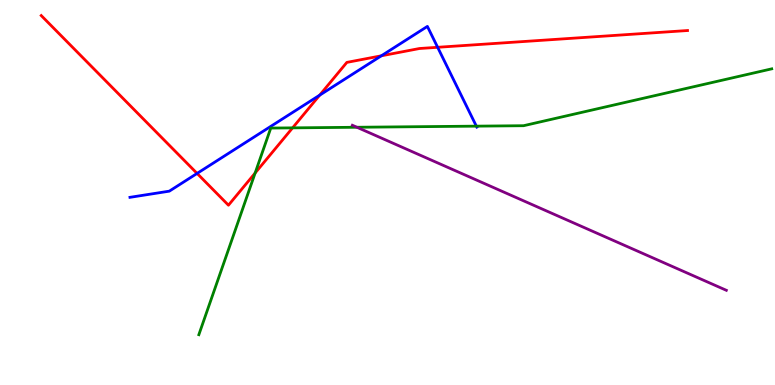[{'lines': ['blue', 'red'], 'intersections': [{'x': 2.54, 'y': 5.5}, {'x': 4.12, 'y': 7.53}, {'x': 4.92, 'y': 8.55}, {'x': 5.65, 'y': 8.77}]}, {'lines': ['green', 'red'], 'intersections': [{'x': 3.29, 'y': 5.51}, {'x': 3.78, 'y': 6.68}]}, {'lines': ['purple', 'red'], 'intersections': []}, {'lines': ['blue', 'green'], 'intersections': [{'x': 6.15, 'y': 6.72}]}, {'lines': ['blue', 'purple'], 'intersections': []}, {'lines': ['green', 'purple'], 'intersections': [{'x': 4.61, 'y': 6.69}]}]